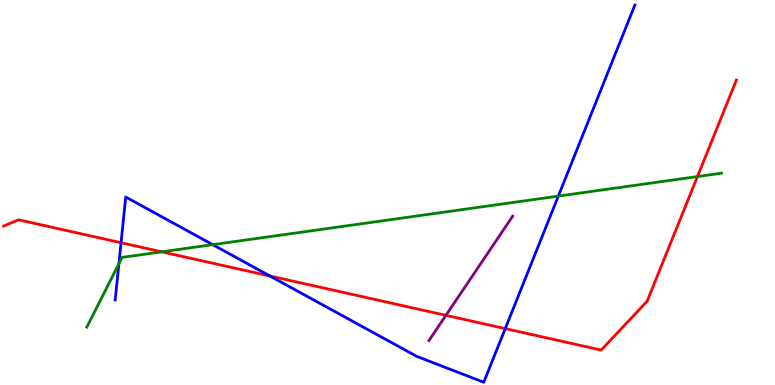[{'lines': ['blue', 'red'], 'intersections': [{'x': 1.56, 'y': 3.7}, {'x': 3.48, 'y': 2.83}, {'x': 6.52, 'y': 1.46}]}, {'lines': ['green', 'red'], 'intersections': [{'x': 2.09, 'y': 3.46}, {'x': 9.0, 'y': 5.41}]}, {'lines': ['purple', 'red'], 'intersections': [{'x': 5.75, 'y': 1.81}]}, {'lines': ['blue', 'green'], 'intersections': [{'x': 1.53, 'y': 3.15}, {'x': 2.74, 'y': 3.65}, {'x': 7.2, 'y': 4.91}]}, {'lines': ['blue', 'purple'], 'intersections': []}, {'lines': ['green', 'purple'], 'intersections': []}]